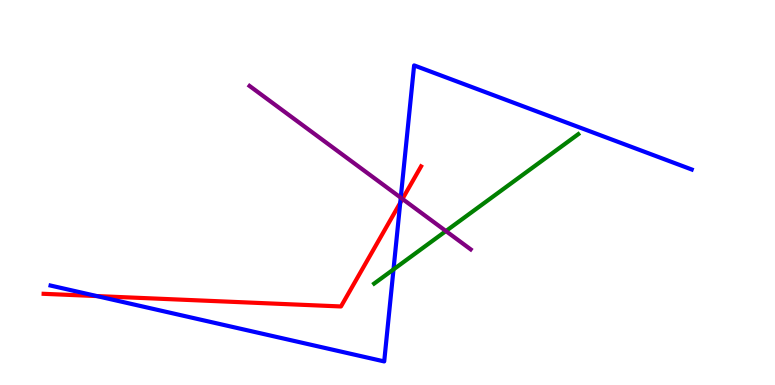[{'lines': ['blue', 'red'], 'intersections': [{'x': 1.25, 'y': 2.31}, {'x': 5.16, 'y': 4.73}]}, {'lines': ['green', 'red'], 'intersections': []}, {'lines': ['purple', 'red'], 'intersections': [{'x': 5.19, 'y': 4.83}]}, {'lines': ['blue', 'green'], 'intersections': [{'x': 5.08, 'y': 3.0}]}, {'lines': ['blue', 'purple'], 'intersections': [{'x': 5.17, 'y': 4.87}]}, {'lines': ['green', 'purple'], 'intersections': [{'x': 5.75, 'y': 4.0}]}]